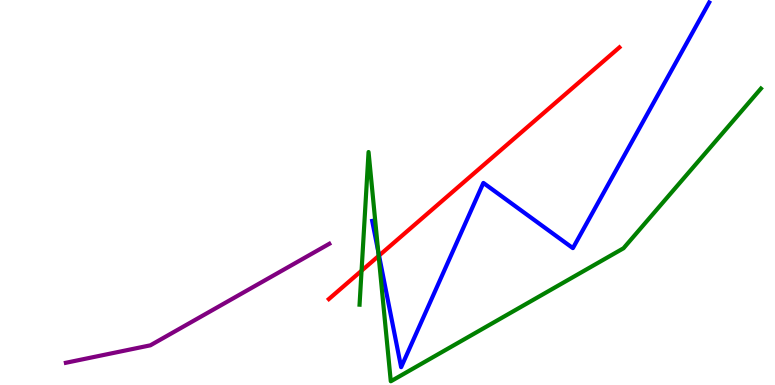[{'lines': ['blue', 'red'], 'intersections': [{'x': 4.89, 'y': 3.36}]}, {'lines': ['green', 'red'], 'intersections': [{'x': 4.67, 'y': 2.97}, {'x': 4.89, 'y': 3.35}]}, {'lines': ['purple', 'red'], 'intersections': []}, {'lines': ['blue', 'green'], 'intersections': [{'x': 4.88, 'y': 3.48}]}, {'lines': ['blue', 'purple'], 'intersections': []}, {'lines': ['green', 'purple'], 'intersections': []}]